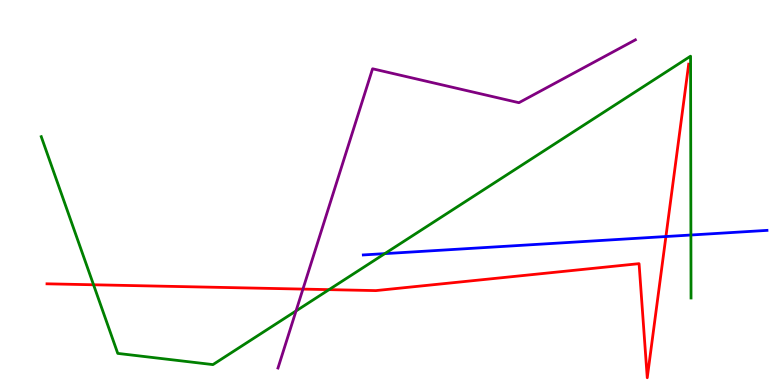[{'lines': ['blue', 'red'], 'intersections': [{'x': 8.59, 'y': 3.86}]}, {'lines': ['green', 'red'], 'intersections': [{'x': 1.21, 'y': 2.6}, {'x': 4.25, 'y': 2.48}]}, {'lines': ['purple', 'red'], 'intersections': [{'x': 3.91, 'y': 2.49}]}, {'lines': ['blue', 'green'], 'intersections': [{'x': 4.97, 'y': 3.41}, {'x': 8.91, 'y': 3.9}]}, {'lines': ['blue', 'purple'], 'intersections': []}, {'lines': ['green', 'purple'], 'intersections': [{'x': 3.82, 'y': 1.92}]}]